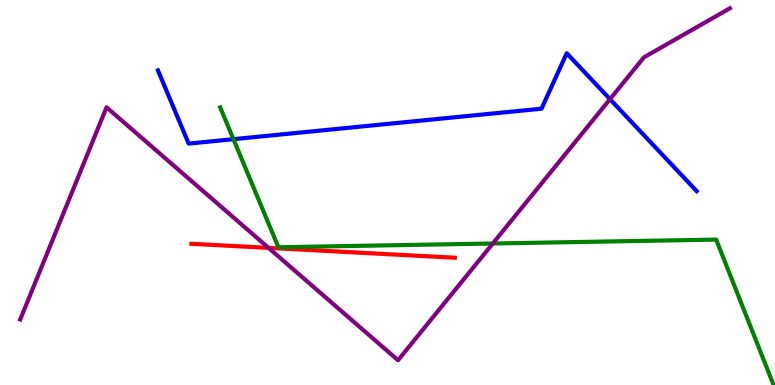[{'lines': ['blue', 'red'], 'intersections': []}, {'lines': ['green', 'red'], 'intersections': []}, {'lines': ['purple', 'red'], 'intersections': [{'x': 3.47, 'y': 3.56}]}, {'lines': ['blue', 'green'], 'intersections': [{'x': 3.01, 'y': 6.38}]}, {'lines': ['blue', 'purple'], 'intersections': [{'x': 7.87, 'y': 7.42}]}, {'lines': ['green', 'purple'], 'intersections': [{'x': 6.36, 'y': 3.68}]}]